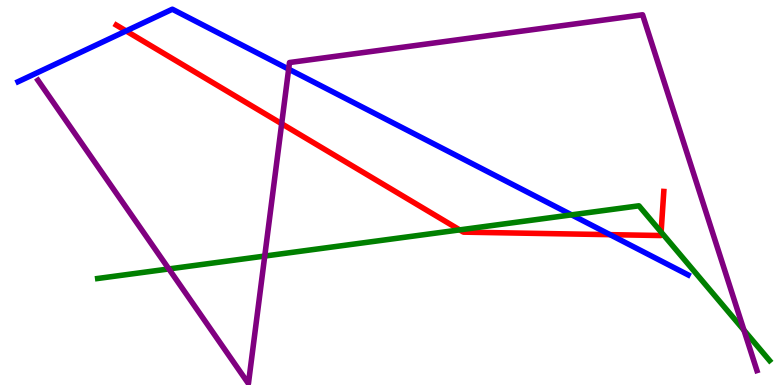[{'lines': ['blue', 'red'], 'intersections': [{'x': 1.63, 'y': 9.2}, {'x': 7.87, 'y': 3.91}]}, {'lines': ['green', 'red'], 'intersections': [{'x': 5.93, 'y': 4.03}, {'x': 8.53, 'y': 3.97}]}, {'lines': ['purple', 'red'], 'intersections': [{'x': 3.63, 'y': 6.79}]}, {'lines': ['blue', 'green'], 'intersections': [{'x': 7.38, 'y': 4.42}]}, {'lines': ['blue', 'purple'], 'intersections': [{'x': 3.72, 'y': 8.2}]}, {'lines': ['green', 'purple'], 'intersections': [{'x': 2.18, 'y': 3.01}, {'x': 3.42, 'y': 3.35}, {'x': 9.6, 'y': 1.42}]}]